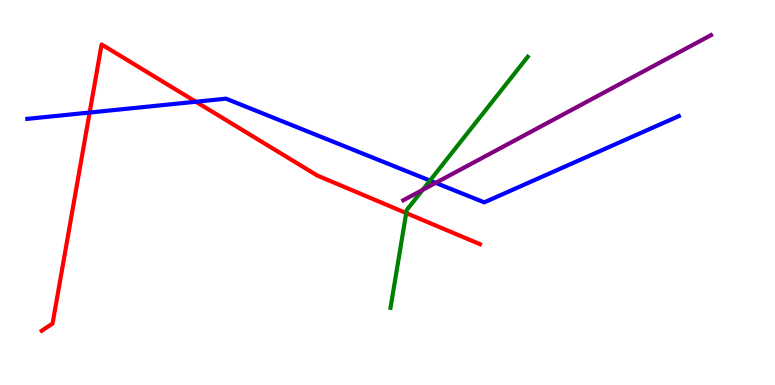[{'lines': ['blue', 'red'], 'intersections': [{'x': 1.16, 'y': 7.08}, {'x': 2.53, 'y': 7.36}]}, {'lines': ['green', 'red'], 'intersections': [{'x': 5.24, 'y': 4.47}]}, {'lines': ['purple', 'red'], 'intersections': []}, {'lines': ['blue', 'green'], 'intersections': [{'x': 5.55, 'y': 5.31}]}, {'lines': ['blue', 'purple'], 'intersections': [{'x': 5.62, 'y': 5.25}]}, {'lines': ['green', 'purple'], 'intersections': [{'x': 5.45, 'y': 5.07}]}]